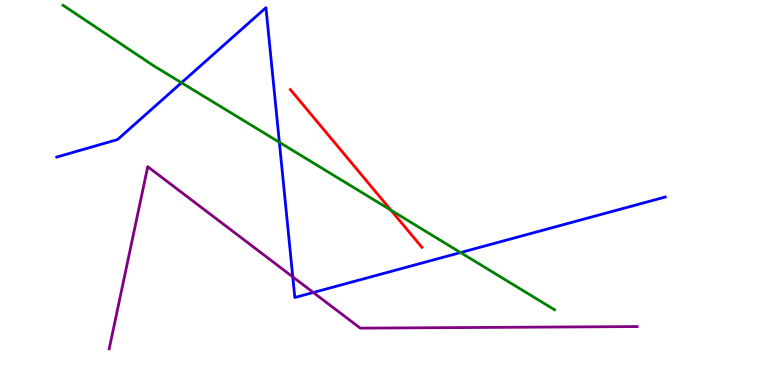[{'lines': ['blue', 'red'], 'intersections': []}, {'lines': ['green', 'red'], 'intersections': [{'x': 5.05, 'y': 4.54}]}, {'lines': ['purple', 'red'], 'intersections': []}, {'lines': ['blue', 'green'], 'intersections': [{'x': 2.34, 'y': 7.85}, {'x': 3.6, 'y': 6.3}, {'x': 5.94, 'y': 3.44}]}, {'lines': ['blue', 'purple'], 'intersections': [{'x': 3.78, 'y': 2.81}, {'x': 4.04, 'y': 2.4}]}, {'lines': ['green', 'purple'], 'intersections': []}]